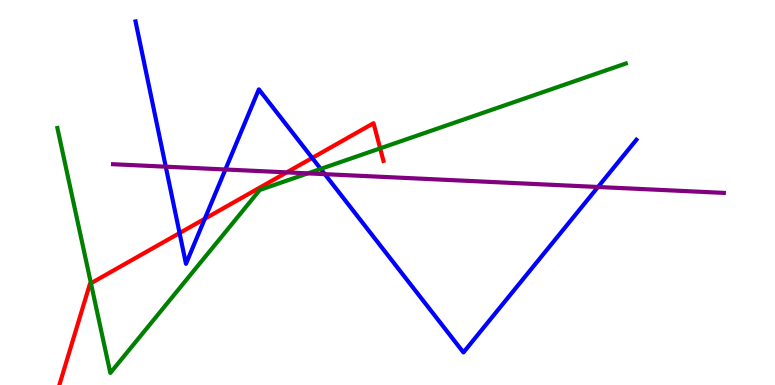[{'lines': ['blue', 'red'], 'intersections': [{'x': 2.32, 'y': 3.95}, {'x': 2.64, 'y': 4.32}, {'x': 4.03, 'y': 5.9}]}, {'lines': ['green', 'red'], 'intersections': [{'x': 1.17, 'y': 2.64}, {'x': 4.91, 'y': 6.15}]}, {'lines': ['purple', 'red'], 'intersections': [{'x': 3.7, 'y': 5.52}]}, {'lines': ['blue', 'green'], 'intersections': [{'x': 4.14, 'y': 5.61}]}, {'lines': ['blue', 'purple'], 'intersections': [{'x': 2.14, 'y': 5.67}, {'x': 2.91, 'y': 5.6}, {'x': 4.19, 'y': 5.48}, {'x': 7.72, 'y': 5.14}]}, {'lines': ['green', 'purple'], 'intersections': [{'x': 3.97, 'y': 5.5}]}]